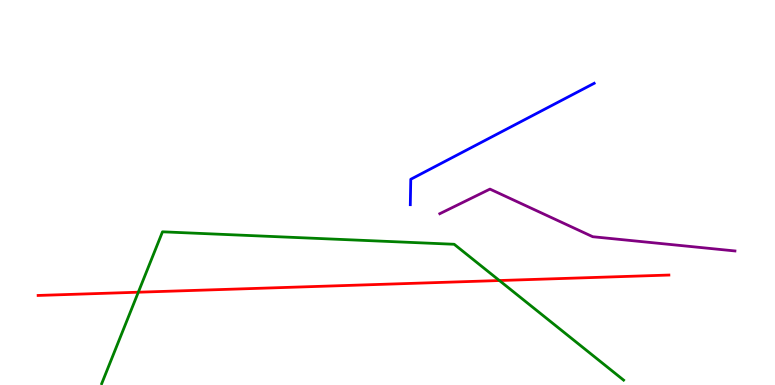[{'lines': ['blue', 'red'], 'intersections': []}, {'lines': ['green', 'red'], 'intersections': [{'x': 1.78, 'y': 2.41}, {'x': 6.44, 'y': 2.71}]}, {'lines': ['purple', 'red'], 'intersections': []}, {'lines': ['blue', 'green'], 'intersections': []}, {'lines': ['blue', 'purple'], 'intersections': []}, {'lines': ['green', 'purple'], 'intersections': []}]